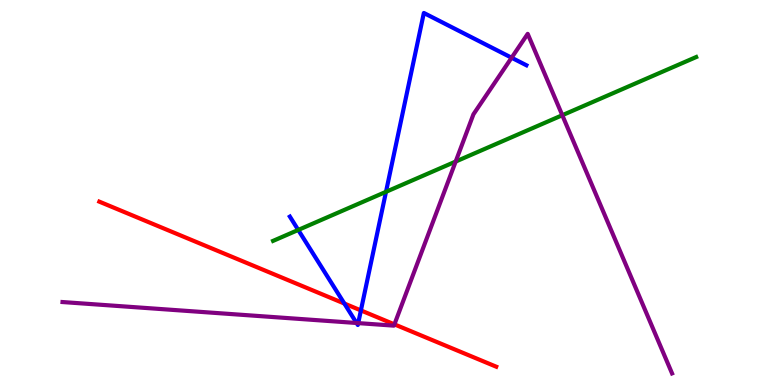[{'lines': ['blue', 'red'], 'intersections': [{'x': 4.44, 'y': 2.12}, {'x': 4.66, 'y': 1.94}]}, {'lines': ['green', 'red'], 'intersections': []}, {'lines': ['purple', 'red'], 'intersections': [{'x': 5.09, 'y': 1.58}]}, {'lines': ['blue', 'green'], 'intersections': [{'x': 3.85, 'y': 4.03}, {'x': 4.98, 'y': 5.02}]}, {'lines': ['blue', 'purple'], 'intersections': [{'x': 4.6, 'y': 1.61}, {'x': 4.62, 'y': 1.61}, {'x': 6.6, 'y': 8.5}]}, {'lines': ['green', 'purple'], 'intersections': [{'x': 5.88, 'y': 5.8}, {'x': 7.26, 'y': 7.01}]}]